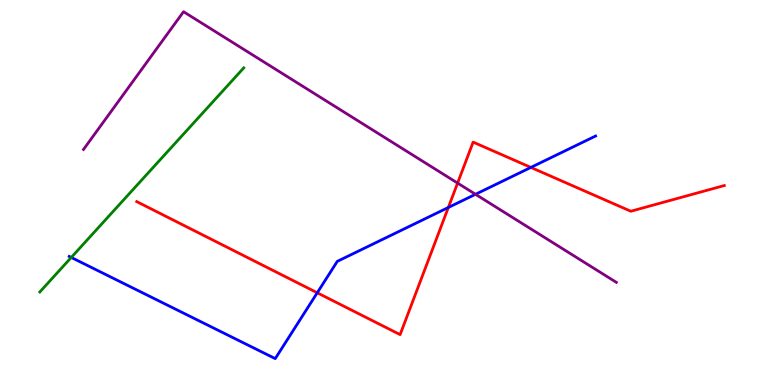[{'lines': ['blue', 'red'], 'intersections': [{'x': 4.09, 'y': 2.4}, {'x': 5.79, 'y': 4.61}, {'x': 6.85, 'y': 5.65}]}, {'lines': ['green', 'red'], 'intersections': []}, {'lines': ['purple', 'red'], 'intersections': [{'x': 5.9, 'y': 5.24}]}, {'lines': ['blue', 'green'], 'intersections': [{'x': 0.919, 'y': 3.31}]}, {'lines': ['blue', 'purple'], 'intersections': [{'x': 6.14, 'y': 4.95}]}, {'lines': ['green', 'purple'], 'intersections': []}]